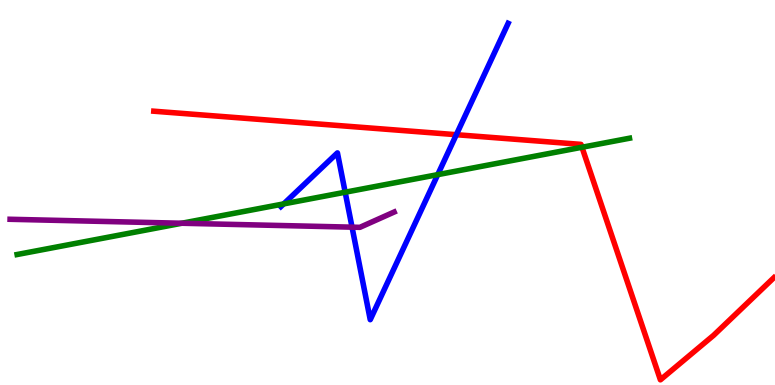[{'lines': ['blue', 'red'], 'intersections': [{'x': 5.89, 'y': 6.5}]}, {'lines': ['green', 'red'], 'intersections': [{'x': 7.51, 'y': 6.18}]}, {'lines': ['purple', 'red'], 'intersections': []}, {'lines': ['blue', 'green'], 'intersections': [{'x': 3.66, 'y': 4.7}, {'x': 4.45, 'y': 5.01}, {'x': 5.65, 'y': 5.46}]}, {'lines': ['blue', 'purple'], 'intersections': [{'x': 4.54, 'y': 4.1}]}, {'lines': ['green', 'purple'], 'intersections': [{'x': 2.35, 'y': 4.2}]}]